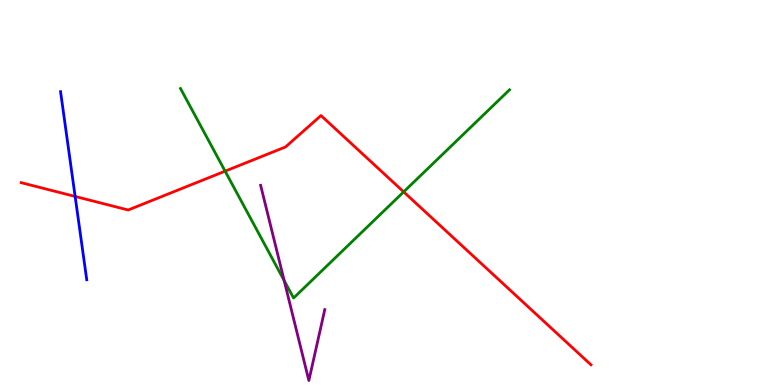[{'lines': ['blue', 'red'], 'intersections': [{'x': 0.969, 'y': 4.9}]}, {'lines': ['green', 'red'], 'intersections': [{'x': 2.9, 'y': 5.55}, {'x': 5.21, 'y': 5.02}]}, {'lines': ['purple', 'red'], 'intersections': []}, {'lines': ['blue', 'green'], 'intersections': []}, {'lines': ['blue', 'purple'], 'intersections': []}, {'lines': ['green', 'purple'], 'intersections': [{'x': 3.67, 'y': 2.71}]}]